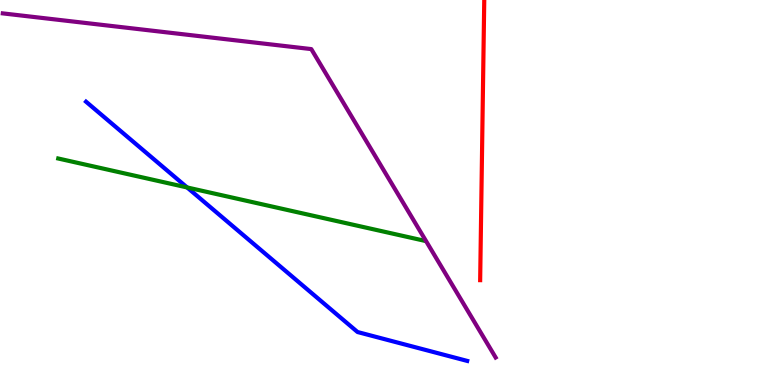[{'lines': ['blue', 'red'], 'intersections': []}, {'lines': ['green', 'red'], 'intersections': []}, {'lines': ['purple', 'red'], 'intersections': []}, {'lines': ['blue', 'green'], 'intersections': [{'x': 2.41, 'y': 5.13}]}, {'lines': ['blue', 'purple'], 'intersections': []}, {'lines': ['green', 'purple'], 'intersections': []}]